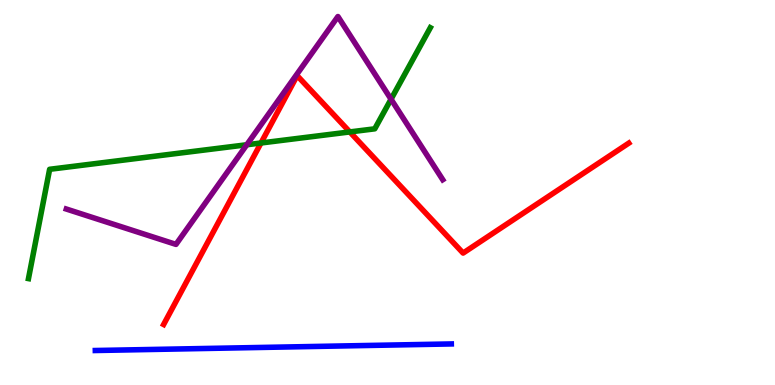[{'lines': ['blue', 'red'], 'intersections': []}, {'lines': ['green', 'red'], 'intersections': [{'x': 3.37, 'y': 6.29}, {'x': 4.51, 'y': 6.57}]}, {'lines': ['purple', 'red'], 'intersections': []}, {'lines': ['blue', 'green'], 'intersections': []}, {'lines': ['blue', 'purple'], 'intersections': []}, {'lines': ['green', 'purple'], 'intersections': [{'x': 3.18, 'y': 6.24}, {'x': 5.05, 'y': 7.42}]}]